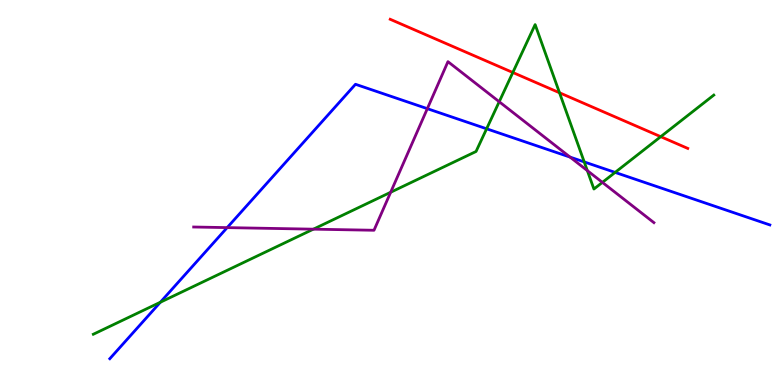[{'lines': ['blue', 'red'], 'intersections': []}, {'lines': ['green', 'red'], 'intersections': [{'x': 6.62, 'y': 8.12}, {'x': 7.22, 'y': 7.59}, {'x': 8.53, 'y': 6.45}]}, {'lines': ['purple', 'red'], 'intersections': []}, {'lines': ['blue', 'green'], 'intersections': [{'x': 2.07, 'y': 2.15}, {'x': 6.28, 'y': 6.65}, {'x': 7.54, 'y': 5.79}, {'x': 7.94, 'y': 5.52}]}, {'lines': ['blue', 'purple'], 'intersections': [{'x': 2.93, 'y': 4.09}, {'x': 5.51, 'y': 7.18}, {'x': 7.36, 'y': 5.92}]}, {'lines': ['green', 'purple'], 'intersections': [{'x': 4.04, 'y': 4.05}, {'x': 5.04, 'y': 5.01}, {'x': 6.44, 'y': 7.36}, {'x': 7.58, 'y': 5.57}, {'x': 7.77, 'y': 5.26}]}]